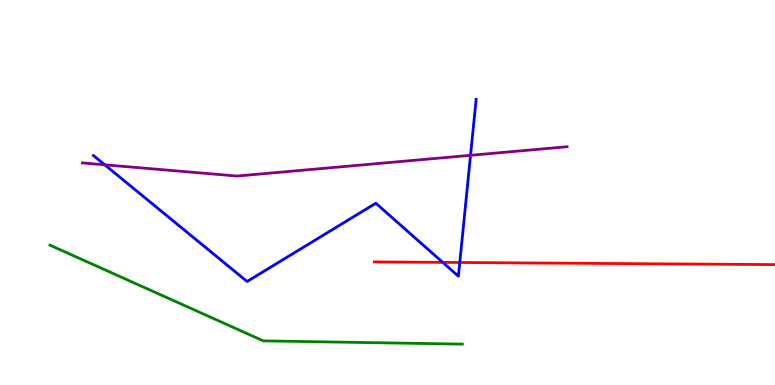[{'lines': ['blue', 'red'], 'intersections': [{'x': 5.71, 'y': 3.19}, {'x': 5.93, 'y': 3.18}]}, {'lines': ['green', 'red'], 'intersections': []}, {'lines': ['purple', 'red'], 'intersections': []}, {'lines': ['blue', 'green'], 'intersections': []}, {'lines': ['blue', 'purple'], 'intersections': [{'x': 1.35, 'y': 5.72}, {'x': 6.07, 'y': 5.97}]}, {'lines': ['green', 'purple'], 'intersections': []}]